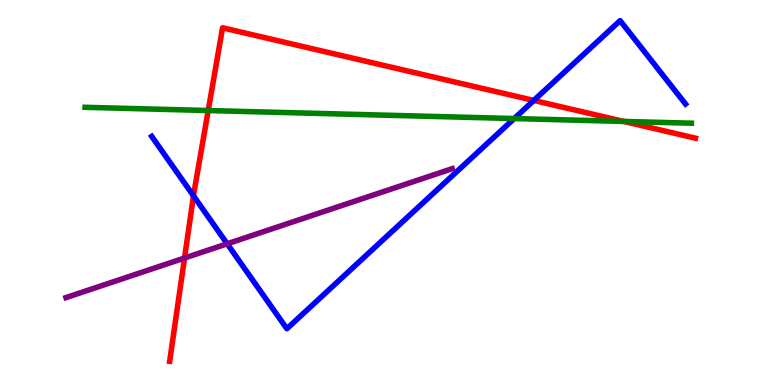[{'lines': ['blue', 'red'], 'intersections': [{'x': 2.5, 'y': 4.91}, {'x': 6.89, 'y': 7.39}]}, {'lines': ['green', 'red'], 'intersections': [{'x': 2.69, 'y': 7.13}, {'x': 8.05, 'y': 6.85}]}, {'lines': ['purple', 'red'], 'intersections': [{'x': 2.38, 'y': 3.3}]}, {'lines': ['blue', 'green'], 'intersections': [{'x': 6.63, 'y': 6.92}]}, {'lines': ['blue', 'purple'], 'intersections': [{'x': 2.93, 'y': 3.67}]}, {'lines': ['green', 'purple'], 'intersections': []}]